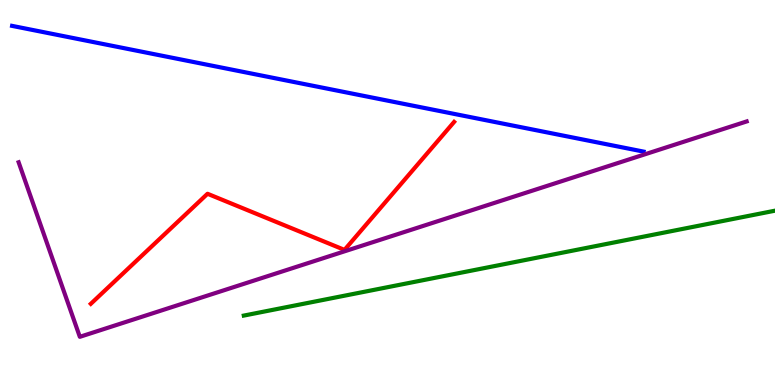[{'lines': ['blue', 'red'], 'intersections': []}, {'lines': ['green', 'red'], 'intersections': []}, {'lines': ['purple', 'red'], 'intersections': []}, {'lines': ['blue', 'green'], 'intersections': []}, {'lines': ['blue', 'purple'], 'intersections': []}, {'lines': ['green', 'purple'], 'intersections': []}]